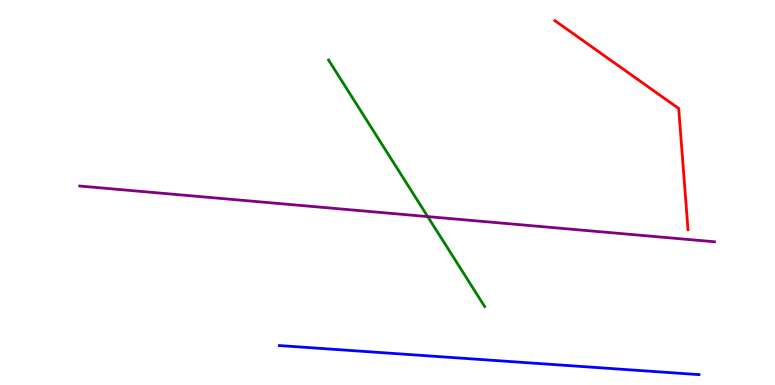[{'lines': ['blue', 'red'], 'intersections': []}, {'lines': ['green', 'red'], 'intersections': []}, {'lines': ['purple', 'red'], 'intersections': []}, {'lines': ['blue', 'green'], 'intersections': []}, {'lines': ['blue', 'purple'], 'intersections': []}, {'lines': ['green', 'purple'], 'intersections': [{'x': 5.52, 'y': 4.37}]}]